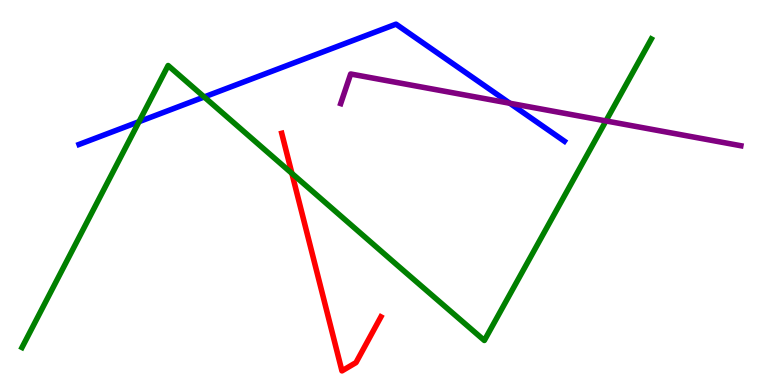[{'lines': ['blue', 'red'], 'intersections': []}, {'lines': ['green', 'red'], 'intersections': [{'x': 3.77, 'y': 5.5}]}, {'lines': ['purple', 'red'], 'intersections': []}, {'lines': ['blue', 'green'], 'intersections': [{'x': 1.79, 'y': 6.84}, {'x': 2.63, 'y': 7.48}]}, {'lines': ['blue', 'purple'], 'intersections': [{'x': 6.58, 'y': 7.32}]}, {'lines': ['green', 'purple'], 'intersections': [{'x': 7.82, 'y': 6.86}]}]